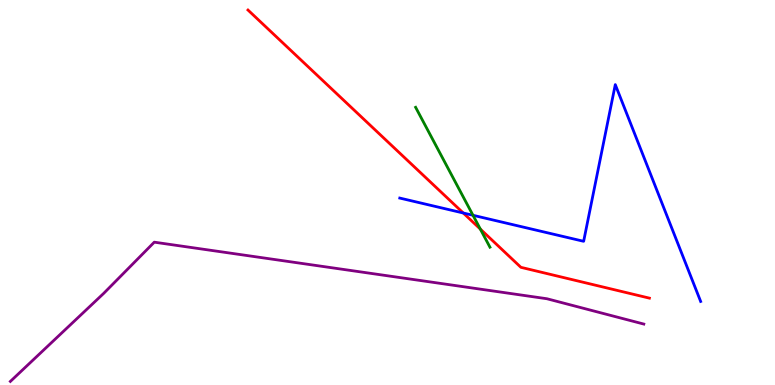[{'lines': ['blue', 'red'], 'intersections': [{'x': 5.98, 'y': 4.47}]}, {'lines': ['green', 'red'], 'intersections': [{'x': 6.2, 'y': 4.05}]}, {'lines': ['purple', 'red'], 'intersections': []}, {'lines': ['blue', 'green'], 'intersections': [{'x': 6.1, 'y': 4.41}]}, {'lines': ['blue', 'purple'], 'intersections': []}, {'lines': ['green', 'purple'], 'intersections': []}]